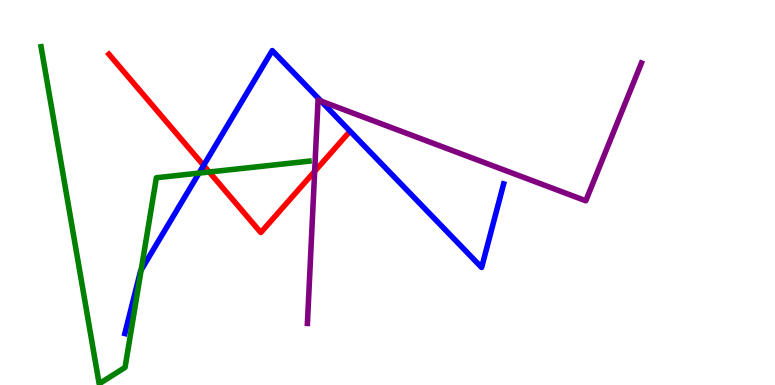[{'lines': ['blue', 'red'], 'intersections': [{'x': 2.63, 'y': 5.7}]}, {'lines': ['green', 'red'], 'intersections': [{'x': 2.7, 'y': 5.53}]}, {'lines': ['purple', 'red'], 'intersections': [{'x': 4.06, 'y': 5.55}]}, {'lines': ['blue', 'green'], 'intersections': [{'x': 1.82, 'y': 2.99}, {'x': 2.57, 'y': 5.5}]}, {'lines': ['blue', 'purple'], 'intersections': [{'x': 4.14, 'y': 7.37}]}, {'lines': ['green', 'purple'], 'intersections': []}]